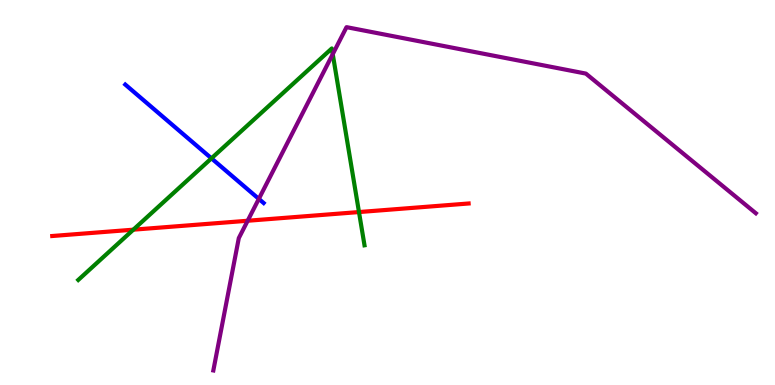[{'lines': ['blue', 'red'], 'intersections': []}, {'lines': ['green', 'red'], 'intersections': [{'x': 1.72, 'y': 4.03}, {'x': 4.63, 'y': 4.49}]}, {'lines': ['purple', 'red'], 'intersections': [{'x': 3.2, 'y': 4.27}]}, {'lines': ['blue', 'green'], 'intersections': [{'x': 2.73, 'y': 5.89}]}, {'lines': ['blue', 'purple'], 'intersections': [{'x': 3.34, 'y': 4.83}]}, {'lines': ['green', 'purple'], 'intersections': [{'x': 4.29, 'y': 8.59}]}]